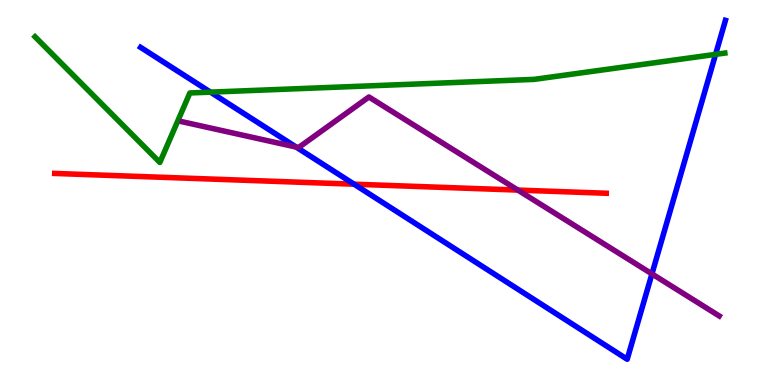[{'lines': ['blue', 'red'], 'intersections': [{'x': 4.57, 'y': 5.22}]}, {'lines': ['green', 'red'], 'intersections': []}, {'lines': ['purple', 'red'], 'intersections': [{'x': 6.68, 'y': 5.06}]}, {'lines': ['blue', 'green'], 'intersections': [{'x': 2.72, 'y': 7.61}, {'x': 9.23, 'y': 8.59}]}, {'lines': ['blue', 'purple'], 'intersections': [{'x': 3.82, 'y': 6.18}, {'x': 8.41, 'y': 2.89}]}, {'lines': ['green', 'purple'], 'intersections': []}]